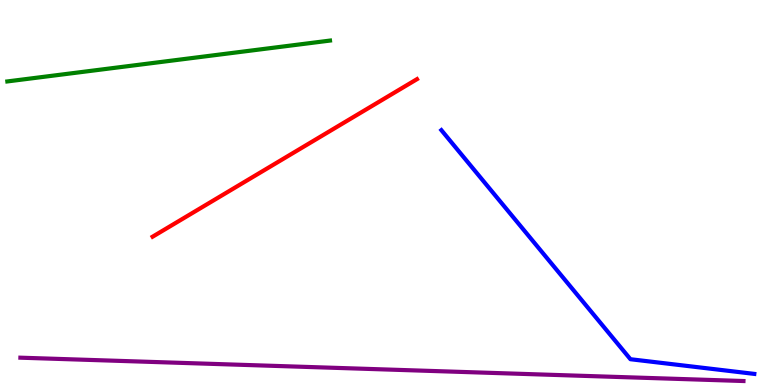[{'lines': ['blue', 'red'], 'intersections': []}, {'lines': ['green', 'red'], 'intersections': []}, {'lines': ['purple', 'red'], 'intersections': []}, {'lines': ['blue', 'green'], 'intersections': []}, {'lines': ['blue', 'purple'], 'intersections': []}, {'lines': ['green', 'purple'], 'intersections': []}]